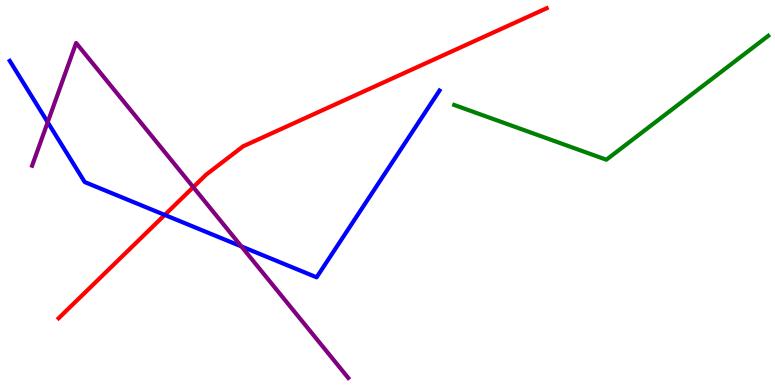[{'lines': ['blue', 'red'], 'intersections': [{'x': 2.13, 'y': 4.42}]}, {'lines': ['green', 'red'], 'intersections': []}, {'lines': ['purple', 'red'], 'intersections': [{'x': 2.49, 'y': 5.14}]}, {'lines': ['blue', 'green'], 'intersections': []}, {'lines': ['blue', 'purple'], 'intersections': [{'x': 0.616, 'y': 6.83}, {'x': 3.11, 'y': 3.6}]}, {'lines': ['green', 'purple'], 'intersections': []}]